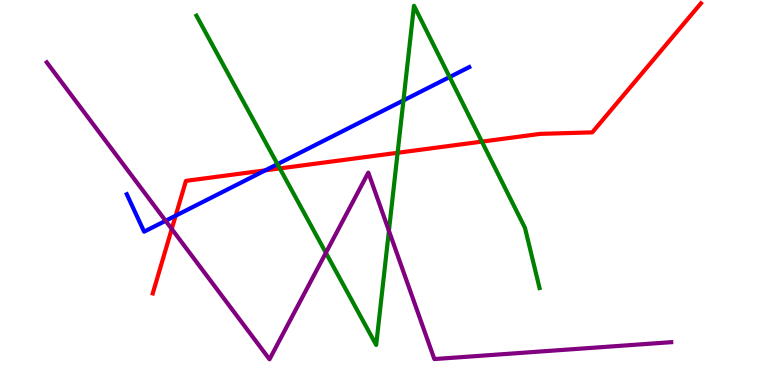[{'lines': ['blue', 'red'], 'intersections': [{'x': 2.27, 'y': 4.4}, {'x': 3.42, 'y': 5.58}]}, {'lines': ['green', 'red'], 'intersections': [{'x': 3.61, 'y': 5.63}, {'x': 5.13, 'y': 6.03}, {'x': 6.22, 'y': 6.32}]}, {'lines': ['purple', 'red'], 'intersections': [{'x': 2.22, 'y': 4.05}]}, {'lines': ['blue', 'green'], 'intersections': [{'x': 3.58, 'y': 5.74}, {'x': 5.21, 'y': 7.39}, {'x': 5.8, 'y': 8.0}]}, {'lines': ['blue', 'purple'], 'intersections': [{'x': 2.14, 'y': 4.27}]}, {'lines': ['green', 'purple'], 'intersections': [{'x': 4.2, 'y': 3.43}, {'x': 5.02, 'y': 4.01}]}]